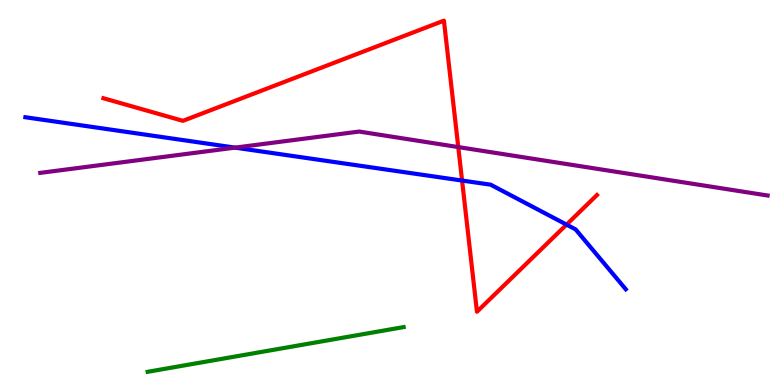[{'lines': ['blue', 'red'], 'intersections': [{'x': 5.96, 'y': 5.31}, {'x': 7.31, 'y': 4.17}]}, {'lines': ['green', 'red'], 'intersections': []}, {'lines': ['purple', 'red'], 'intersections': [{'x': 5.91, 'y': 6.18}]}, {'lines': ['blue', 'green'], 'intersections': []}, {'lines': ['blue', 'purple'], 'intersections': [{'x': 3.03, 'y': 6.17}]}, {'lines': ['green', 'purple'], 'intersections': []}]